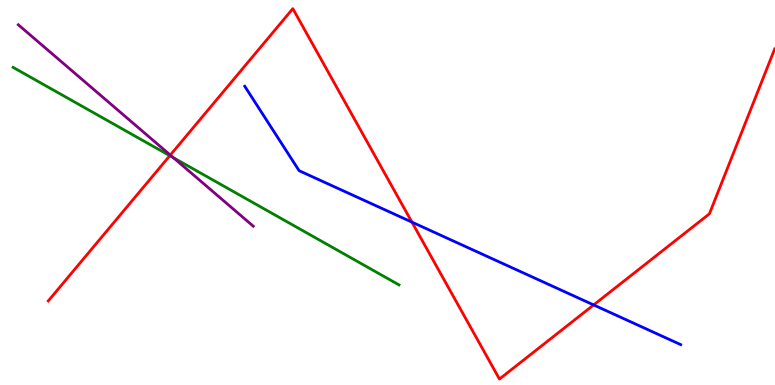[{'lines': ['blue', 'red'], 'intersections': [{'x': 5.32, 'y': 4.23}, {'x': 7.66, 'y': 2.08}]}, {'lines': ['green', 'red'], 'intersections': [{'x': 2.19, 'y': 5.96}]}, {'lines': ['purple', 'red'], 'intersections': [{'x': 2.2, 'y': 5.97}]}, {'lines': ['blue', 'green'], 'intersections': []}, {'lines': ['blue', 'purple'], 'intersections': []}, {'lines': ['green', 'purple'], 'intersections': [{'x': 2.24, 'y': 5.9}]}]